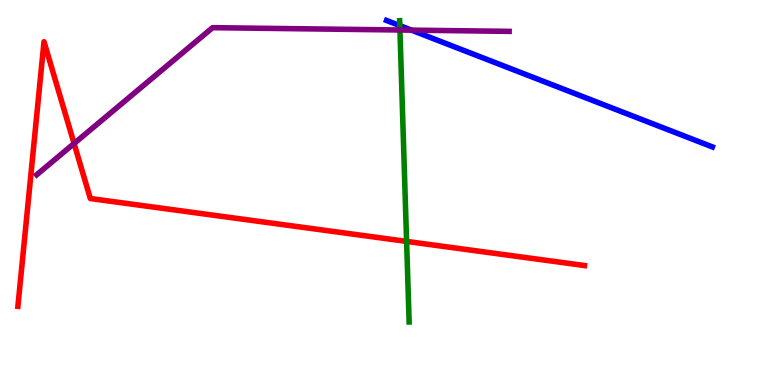[{'lines': ['blue', 'red'], 'intersections': []}, {'lines': ['green', 'red'], 'intersections': [{'x': 5.25, 'y': 3.73}]}, {'lines': ['purple', 'red'], 'intersections': [{'x': 0.956, 'y': 6.27}]}, {'lines': ['blue', 'green'], 'intersections': [{'x': 5.16, 'y': 9.33}]}, {'lines': ['blue', 'purple'], 'intersections': [{'x': 5.31, 'y': 9.22}]}, {'lines': ['green', 'purple'], 'intersections': [{'x': 5.16, 'y': 9.22}]}]